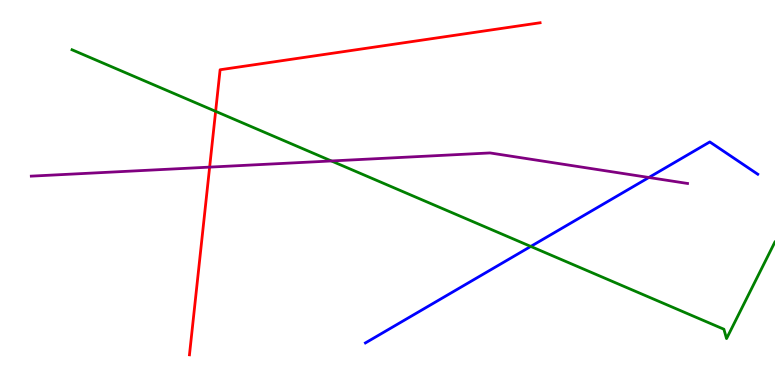[{'lines': ['blue', 'red'], 'intersections': []}, {'lines': ['green', 'red'], 'intersections': [{'x': 2.78, 'y': 7.11}]}, {'lines': ['purple', 'red'], 'intersections': [{'x': 2.71, 'y': 5.66}]}, {'lines': ['blue', 'green'], 'intersections': [{'x': 6.85, 'y': 3.6}]}, {'lines': ['blue', 'purple'], 'intersections': [{'x': 8.37, 'y': 5.39}]}, {'lines': ['green', 'purple'], 'intersections': [{'x': 4.28, 'y': 5.82}]}]